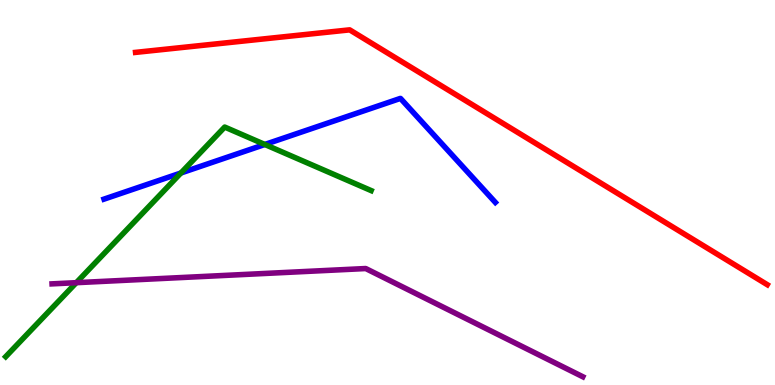[{'lines': ['blue', 'red'], 'intersections': []}, {'lines': ['green', 'red'], 'intersections': []}, {'lines': ['purple', 'red'], 'intersections': []}, {'lines': ['blue', 'green'], 'intersections': [{'x': 2.33, 'y': 5.51}, {'x': 3.42, 'y': 6.25}]}, {'lines': ['blue', 'purple'], 'intersections': []}, {'lines': ['green', 'purple'], 'intersections': [{'x': 0.984, 'y': 2.66}]}]